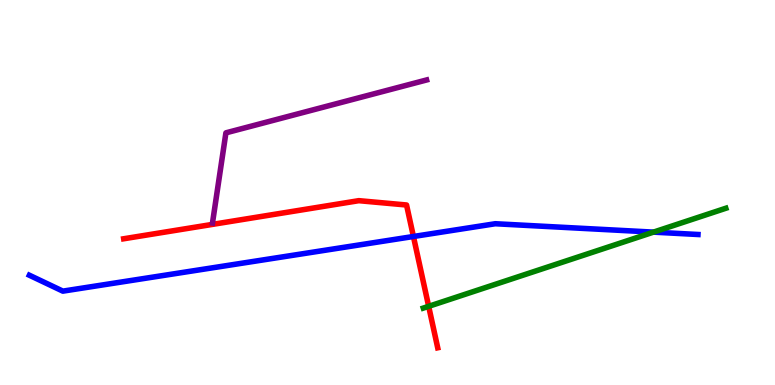[{'lines': ['blue', 'red'], 'intersections': [{'x': 5.33, 'y': 3.86}]}, {'lines': ['green', 'red'], 'intersections': [{'x': 5.53, 'y': 2.04}]}, {'lines': ['purple', 'red'], 'intersections': []}, {'lines': ['blue', 'green'], 'intersections': [{'x': 8.43, 'y': 3.97}]}, {'lines': ['blue', 'purple'], 'intersections': []}, {'lines': ['green', 'purple'], 'intersections': []}]